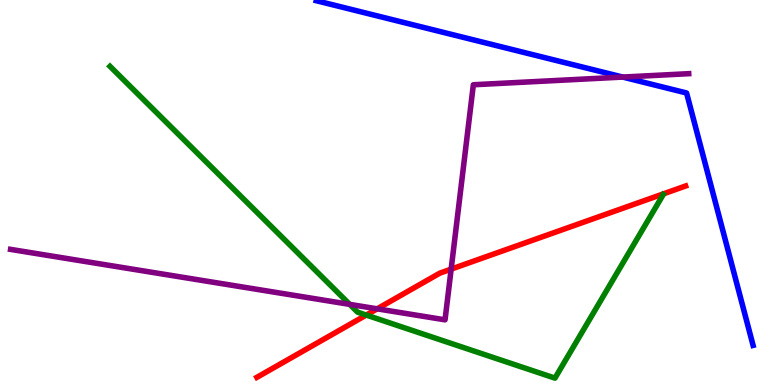[{'lines': ['blue', 'red'], 'intersections': []}, {'lines': ['green', 'red'], 'intersections': [{'x': 4.73, 'y': 1.82}]}, {'lines': ['purple', 'red'], 'intersections': [{'x': 4.87, 'y': 1.98}, {'x': 5.82, 'y': 3.01}]}, {'lines': ['blue', 'green'], 'intersections': []}, {'lines': ['blue', 'purple'], 'intersections': [{'x': 8.04, 'y': 8.0}]}, {'lines': ['green', 'purple'], 'intersections': [{'x': 4.51, 'y': 2.09}]}]